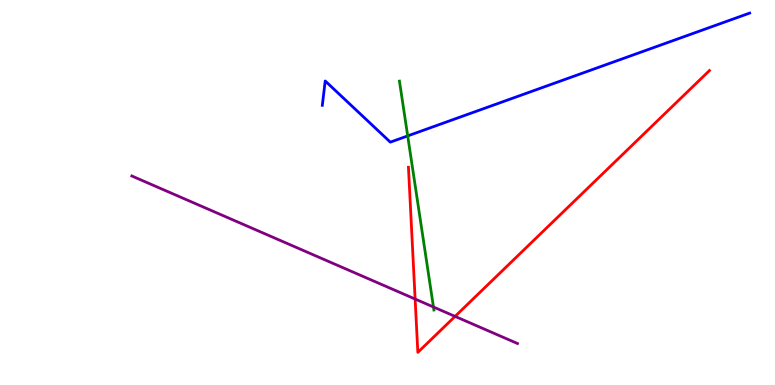[{'lines': ['blue', 'red'], 'intersections': []}, {'lines': ['green', 'red'], 'intersections': []}, {'lines': ['purple', 'red'], 'intersections': [{'x': 5.36, 'y': 2.23}, {'x': 5.87, 'y': 1.78}]}, {'lines': ['blue', 'green'], 'intersections': [{'x': 5.26, 'y': 6.47}]}, {'lines': ['blue', 'purple'], 'intersections': []}, {'lines': ['green', 'purple'], 'intersections': [{'x': 5.59, 'y': 2.03}]}]